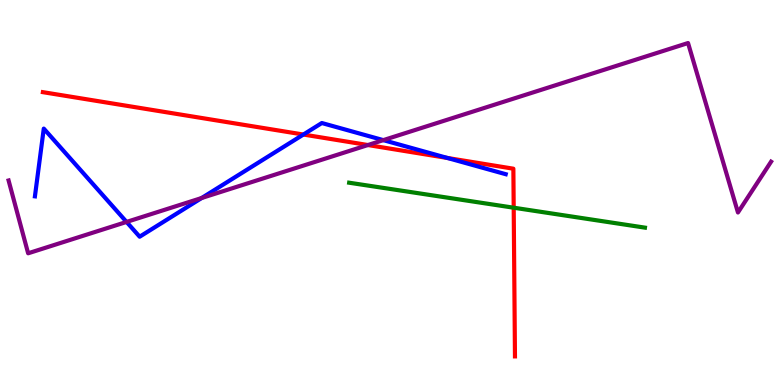[{'lines': ['blue', 'red'], 'intersections': [{'x': 3.91, 'y': 6.51}, {'x': 5.77, 'y': 5.9}]}, {'lines': ['green', 'red'], 'intersections': [{'x': 6.63, 'y': 4.61}]}, {'lines': ['purple', 'red'], 'intersections': [{'x': 4.75, 'y': 6.23}]}, {'lines': ['blue', 'green'], 'intersections': []}, {'lines': ['blue', 'purple'], 'intersections': [{'x': 1.63, 'y': 4.24}, {'x': 2.6, 'y': 4.86}, {'x': 4.95, 'y': 6.36}]}, {'lines': ['green', 'purple'], 'intersections': []}]